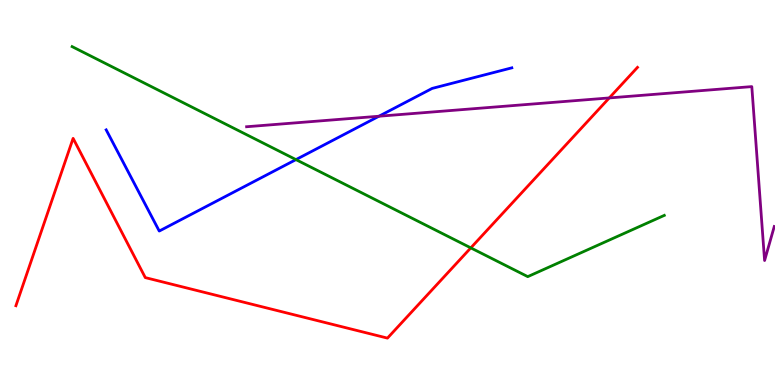[{'lines': ['blue', 'red'], 'intersections': []}, {'lines': ['green', 'red'], 'intersections': [{'x': 6.07, 'y': 3.56}]}, {'lines': ['purple', 'red'], 'intersections': [{'x': 7.86, 'y': 7.46}]}, {'lines': ['blue', 'green'], 'intersections': [{'x': 3.82, 'y': 5.85}]}, {'lines': ['blue', 'purple'], 'intersections': [{'x': 4.89, 'y': 6.98}]}, {'lines': ['green', 'purple'], 'intersections': []}]